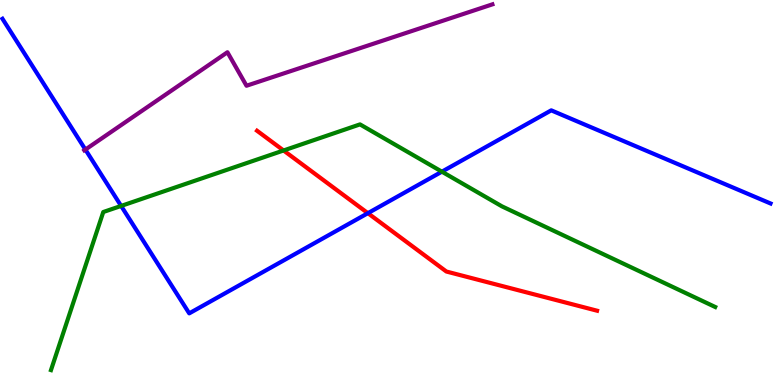[{'lines': ['blue', 'red'], 'intersections': [{'x': 4.75, 'y': 4.46}]}, {'lines': ['green', 'red'], 'intersections': [{'x': 3.66, 'y': 6.09}]}, {'lines': ['purple', 'red'], 'intersections': []}, {'lines': ['blue', 'green'], 'intersections': [{'x': 1.56, 'y': 4.65}, {'x': 5.7, 'y': 5.54}]}, {'lines': ['blue', 'purple'], 'intersections': [{'x': 1.1, 'y': 6.11}]}, {'lines': ['green', 'purple'], 'intersections': []}]